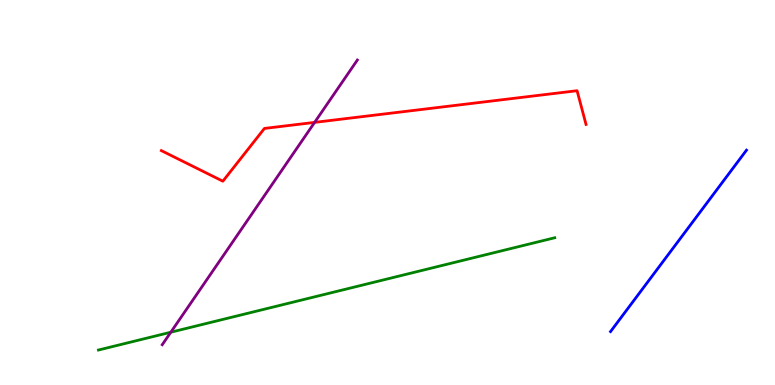[{'lines': ['blue', 'red'], 'intersections': []}, {'lines': ['green', 'red'], 'intersections': []}, {'lines': ['purple', 'red'], 'intersections': [{'x': 4.06, 'y': 6.82}]}, {'lines': ['blue', 'green'], 'intersections': []}, {'lines': ['blue', 'purple'], 'intersections': []}, {'lines': ['green', 'purple'], 'intersections': [{'x': 2.2, 'y': 1.37}]}]